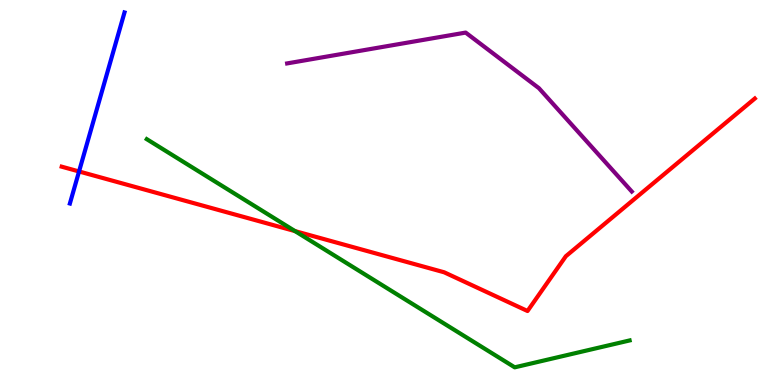[{'lines': ['blue', 'red'], 'intersections': [{'x': 1.02, 'y': 5.55}]}, {'lines': ['green', 'red'], 'intersections': [{'x': 3.81, 'y': 4.0}]}, {'lines': ['purple', 'red'], 'intersections': []}, {'lines': ['blue', 'green'], 'intersections': []}, {'lines': ['blue', 'purple'], 'intersections': []}, {'lines': ['green', 'purple'], 'intersections': []}]